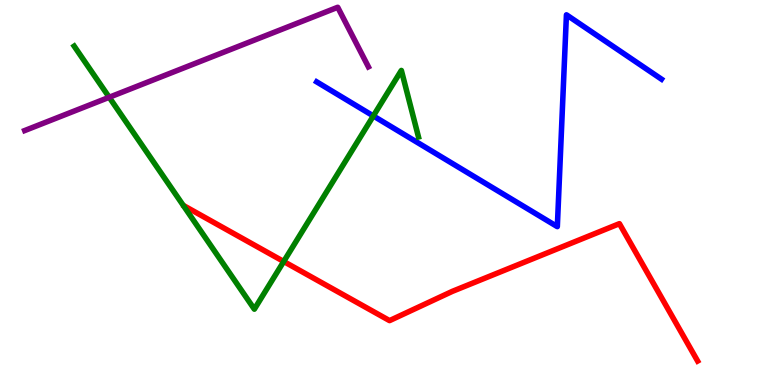[{'lines': ['blue', 'red'], 'intersections': []}, {'lines': ['green', 'red'], 'intersections': [{'x': 3.66, 'y': 3.21}]}, {'lines': ['purple', 'red'], 'intersections': []}, {'lines': ['blue', 'green'], 'intersections': [{'x': 4.82, 'y': 6.99}]}, {'lines': ['blue', 'purple'], 'intersections': []}, {'lines': ['green', 'purple'], 'intersections': [{'x': 1.41, 'y': 7.47}]}]